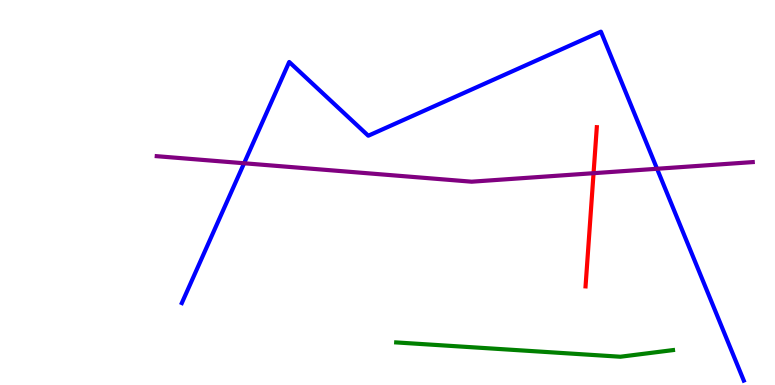[{'lines': ['blue', 'red'], 'intersections': []}, {'lines': ['green', 'red'], 'intersections': []}, {'lines': ['purple', 'red'], 'intersections': [{'x': 7.66, 'y': 5.5}]}, {'lines': ['blue', 'green'], 'intersections': []}, {'lines': ['blue', 'purple'], 'intersections': [{'x': 3.15, 'y': 5.76}, {'x': 8.48, 'y': 5.62}]}, {'lines': ['green', 'purple'], 'intersections': []}]